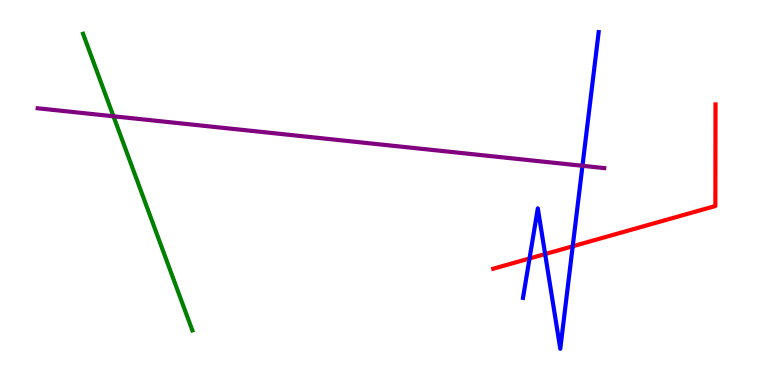[{'lines': ['blue', 'red'], 'intersections': [{'x': 6.83, 'y': 3.29}, {'x': 7.03, 'y': 3.4}, {'x': 7.39, 'y': 3.6}]}, {'lines': ['green', 'red'], 'intersections': []}, {'lines': ['purple', 'red'], 'intersections': []}, {'lines': ['blue', 'green'], 'intersections': []}, {'lines': ['blue', 'purple'], 'intersections': [{'x': 7.52, 'y': 5.69}]}, {'lines': ['green', 'purple'], 'intersections': [{'x': 1.46, 'y': 6.98}]}]